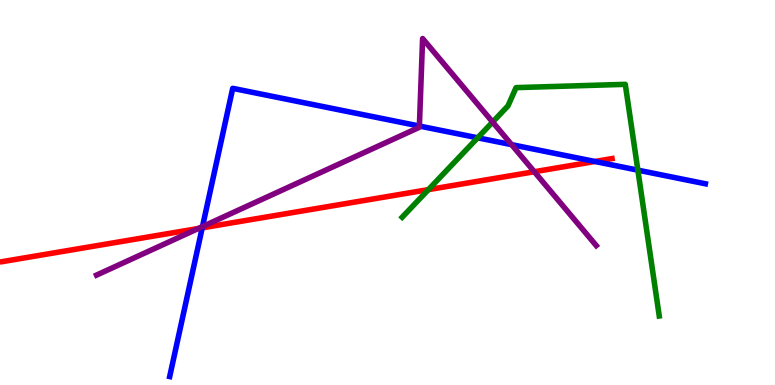[{'lines': ['blue', 'red'], 'intersections': [{'x': 2.61, 'y': 4.08}, {'x': 7.68, 'y': 5.81}]}, {'lines': ['green', 'red'], 'intersections': [{'x': 5.53, 'y': 5.07}]}, {'lines': ['purple', 'red'], 'intersections': [{'x': 2.56, 'y': 4.06}, {'x': 6.89, 'y': 5.54}]}, {'lines': ['blue', 'green'], 'intersections': [{'x': 6.16, 'y': 6.42}, {'x': 8.23, 'y': 5.58}]}, {'lines': ['blue', 'purple'], 'intersections': [{'x': 2.61, 'y': 4.11}, {'x': 5.41, 'y': 6.73}, {'x': 6.6, 'y': 6.24}]}, {'lines': ['green', 'purple'], 'intersections': [{'x': 6.36, 'y': 6.83}]}]